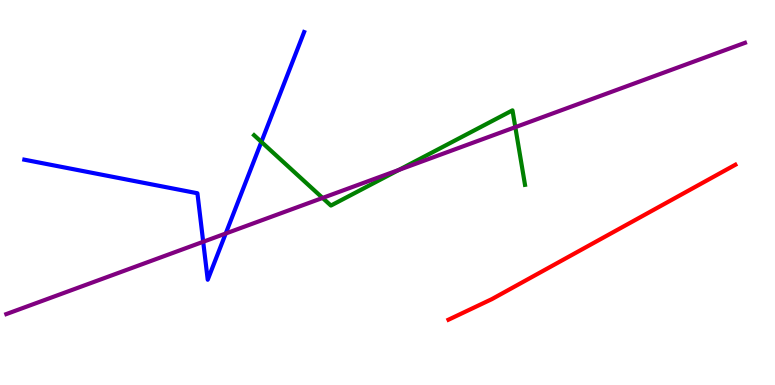[{'lines': ['blue', 'red'], 'intersections': []}, {'lines': ['green', 'red'], 'intersections': []}, {'lines': ['purple', 'red'], 'intersections': []}, {'lines': ['blue', 'green'], 'intersections': [{'x': 3.37, 'y': 6.31}]}, {'lines': ['blue', 'purple'], 'intersections': [{'x': 2.62, 'y': 3.72}, {'x': 2.91, 'y': 3.93}]}, {'lines': ['green', 'purple'], 'intersections': [{'x': 4.16, 'y': 4.86}, {'x': 5.15, 'y': 5.59}, {'x': 6.65, 'y': 6.7}]}]